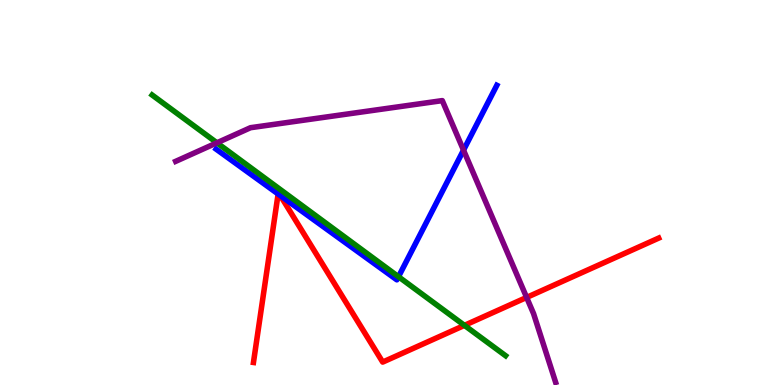[{'lines': ['blue', 'red'], 'intersections': [{'x': 3.59, 'y': 4.96}, {'x': 3.62, 'y': 4.92}]}, {'lines': ['green', 'red'], 'intersections': [{'x': 5.99, 'y': 1.55}]}, {'lines': ['purple', 'red'], 'intersections': [{'x': 6.8, 'y': 2.27}]}, {'lines': ['blue', 'green'], 'intersections': [{'x': 5.14, 'y': 2.81}]}, {'lines': ['blue', 'purple'], 'intersections': [{'x': 5.98, 'y': 6.1}]}, {'lines': ['green', 'purple'], 'intersections': [{'x': 2.8, 'y': 6.29}]}]